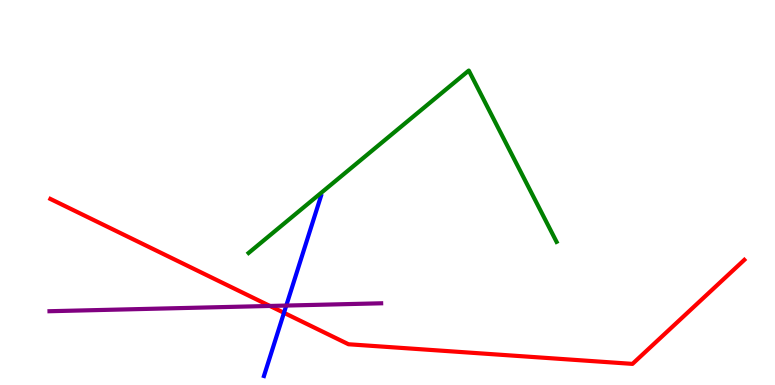[{'lines': ['blue', 'red'], 'intersections': [{'x': 3.66, 'y': 1.88}]}, {'lines': ['green', 'red'], 'intersections': []}, {'lines': ['purple', 'red'], 'intersections': [{'x': 3.48, 'y': 2.05}]}, {'lines': ['blue', 'green'], 'intersections': []}, {'lines': ['blue', 'purple'], 'intersections': [{'x': 3.69, 'y': 2.06}]}, {'lines': ['green', 'purple'], 'intersections': []}]